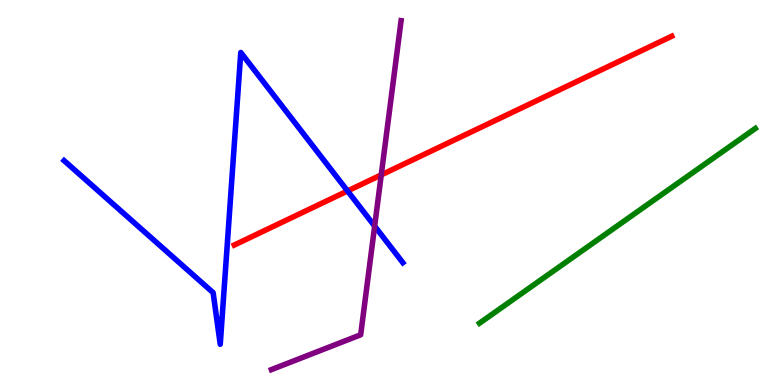[{'lines': ['blue', 'red'], 'intersections': [{'x': 4.48, 'y': 5.04}]}, {'lines': ['green', 'red'], 'intersections': []}, {'lines': ['purple', 'red'], 'intersections': [{'x': 4.92, 'y': 5.46}]}, {'lines': ['blue', 'green'], 'intersections': []}, {'lines': ['blue', 'purple'], 'intersections': [{'x': 4.83, 'y': 4.13}]}, {'lines': ['green', 'purple'], 'intersections': []}]